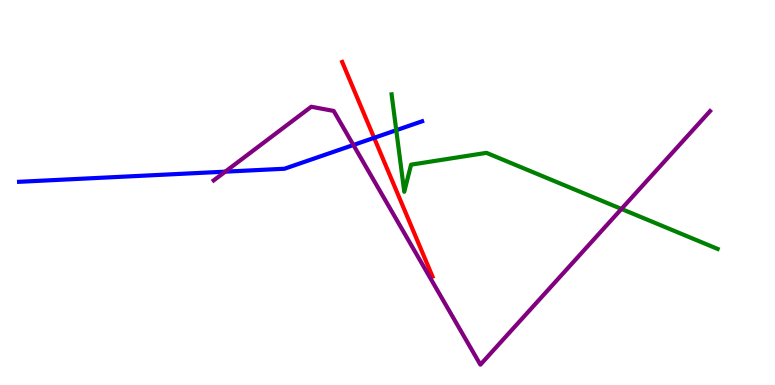[{'lines': ['blue', 'red'], 'intersections': [{'x': 4.83, 'y': 6.42}]}, {'lines': ['green', 'red'], 'intersections': []}, {'lines': ['purple', 'red'], 'intersections': []}, {'lines': ['blue', 'green'], 'intersections': [{'x': 5.11, 'y': 6.62}]}, {'lines': ['blue', 'purple'], 'intersections': [{'x': 2.91, 'y': 5.54}, {'x': 4.56, 'y': 6.23}]}, {'lines': ['green', 'purple'], 'intersections': [{'x': 8.02, 'y': 4.57}]}]